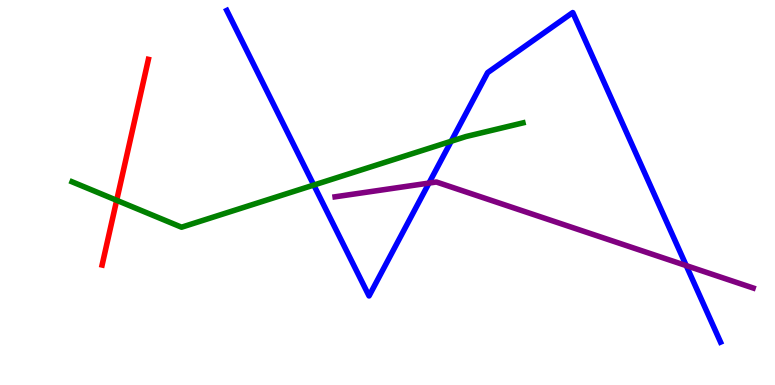[{'lines': ['blue', 'red'], 'intersections': []}, {'lines': ['green', 'red'], 'intersections': [{'x': 1.51, 'y': 4.8}]}, {'lines': ['purple', 'red'], 'intersections': []}, {'lines': ['blue', 'green'], 'intersections': [{'x': 4.05, 'y': 5.19}, {'x': 5.82, 'y': 6.33}]}, {'lines': ['blue', 'purple'], 'intersections': [{'x': 5.54, 'y': 5.24}, {'x': 8.85, 'y': 3.1}]}, {'lines': ['green', 'purple'], 'intersections': []}]